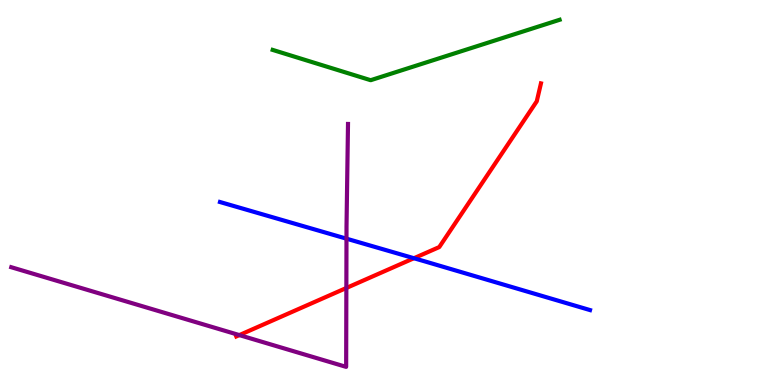[{'lines': ['blue', 'red'], 'intersections': [{'x': 5.34, 'y': 3.29}]}, {'lines': ['green', 'red'], 'intersections': []}, {'lines': ['purple', 'red'], 'intersections': [{'x': 3.09, 'y': 1.3}, {'x': 4.47, 'y': 2.52}]}, {'lines': ['blue', 'green'], 'intersections': []}, {'lines': ['blue', 'purple'], 'intersections': [{'x': 4.47, 'y': 3.8}]}, {'lines': ['green', 'purple'], 'intersections': []}]